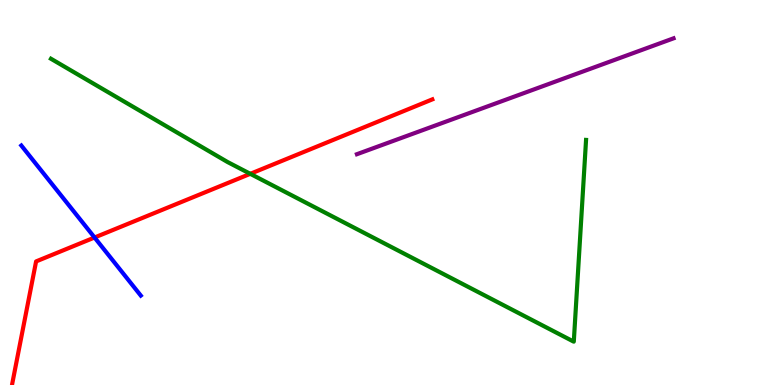[{'lines': ['blue', 'red'], 'intersections': [{'x': 1.22, 'y': 3.83}]}, {'lines': ['green', 'red'], 'intersections': [{'x': 3.23, 'y': 5.49}]}, {'lines': ['purple', 'red'], 'intersections': []}, {'lines': ['blue', 'green'], 'intersections': []}, {'lines': ['blue', 'purple'], 'intersections': []}, {'lines': ['green', 'purple'], 'intersections': []}]